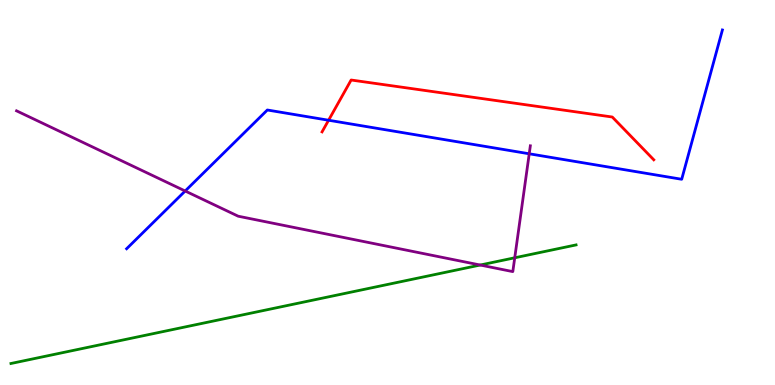[{'lines': ['blue', 'red'], 'intersections': [{'x': 4.24, 'y': 6.88}]}, {'lines': ['green', 'red'], 'intersections': []}, {'lines': ['purple', 'red'], 'intersections': []}, {'lines': ['blue', 'green'], 'intersections': []}, {'lines': ['blue', 'purple'], 'intersections': [{'x': 2.39, 'y': 5.04}, {'x': 6.83, 'y': 6.01}]}, {'lines': ['green', 'purple'], 'intersections': [{'x': 6.2, 'y': 3.12}, {'x': 6.64, 'y': 3.3}]}]